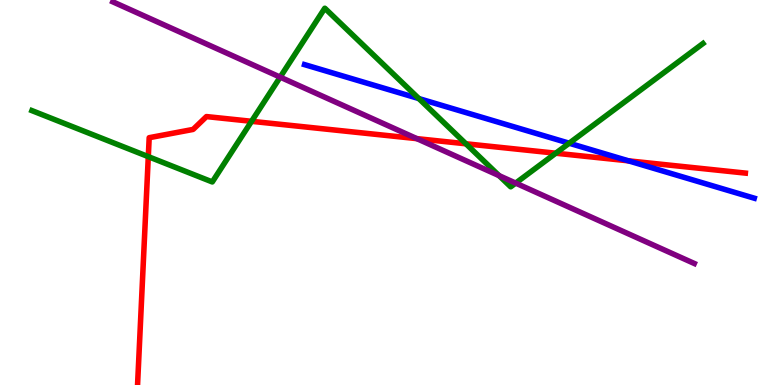[{'lines': ['blue', 'red'], 'intersections': [{'x': 8.11, 'y': 5.82}]}, {'lines': ['green', 'red'], 'intersections': [{'x': 1.91, 'y': 5.93}, {'x': 3.25, 'y': 6.85}, {'x': 6.01, 'y': 6.27}, {'x': 7.17, 'y': 6.02}]}, {'lines': ['purple', 'red'], 'intersections': [{'x': 5.38, 'y': 6.4}]}, {'lines': ['blue', 'green'], 'intersections': [{'x': 5.4, 'y': 7.44}, {'x': 7.34, 'y': 6.28}]}, {'lines': ['blue', 'purple'], 'intersections': []}, {'lines': ['green', 'purple'], 'intersections': [{'x': 3.62, 'y': 8.0}, {'x': 6.44, 'y': 5.44}, {'x': 6.65, 'y': 5.24}]}]